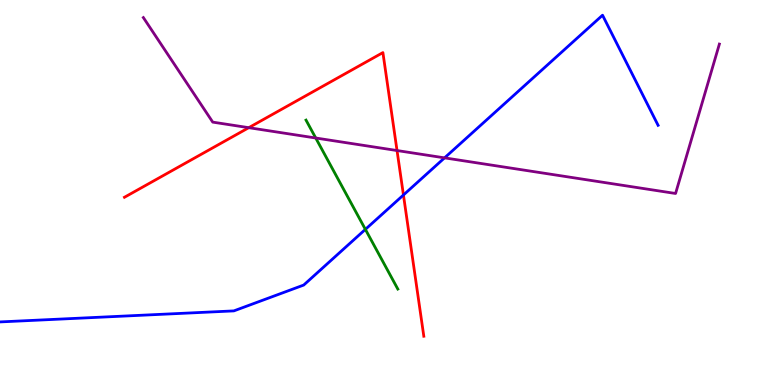[{'lines': ['blue', 'red'], 'intersections': [{'x': 5.21, 'y': 4.94}]}, {'lines': ['green', 'red'], 'intersections': []}, {'lines': ['purple', 'red'], 'intersections': [{'x': 3.21, 'y': 6.68}, {'x': 5.12, 'y': 6.09}]}, {'lines': ['blue', 'green'], 'intersections': [{'x': 4.71, 'y': 4.04}]}, {'lines': ['blue', 'purple'], 'intersections': [{'x': 5.74, 'y': 5.9}]}, {'lines': ['green', 'purple'], 'intersections': [{'x': 4.07, 'y': 6.42}]}]